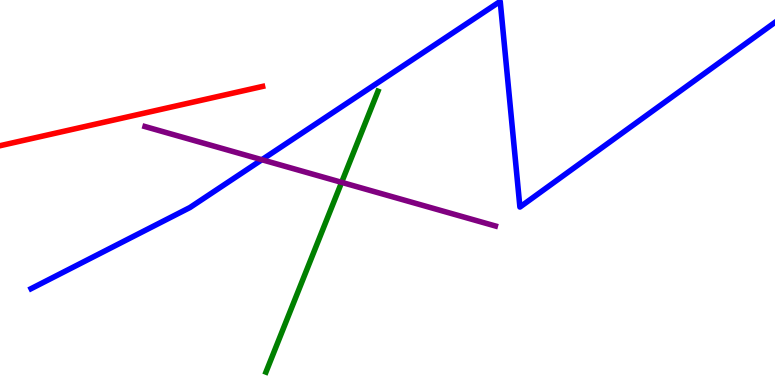[{'lines': ['blue', 'red'], 'intersections': []}, {'lines': ['green', 'red'], 'intersections': []}, {'lines': ['purple', 'red'], 'intersections': []}, {'lines': ['blue', 'green'], 'intersections': []}, {'lines': ['blue', 'purple'], 'intersections': [{'x': 3.38, 'y': 5.85}]}, {'lines': ['green', 'purple'], 'intersections': [{'x': 4.41, 'y': 5.26}]}]